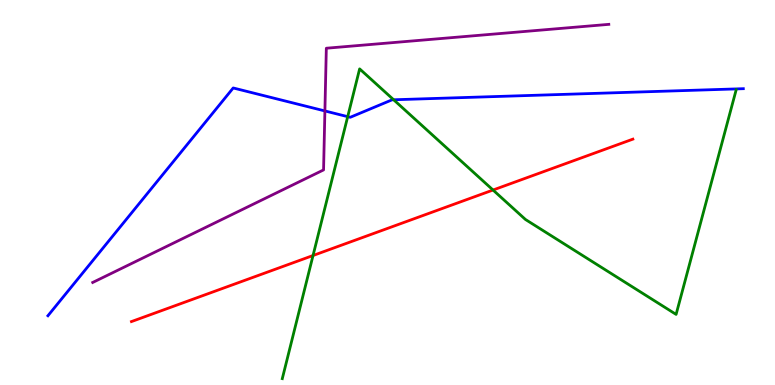[{'lines': ['blue', 'red'], 'intersections': []}, {'lines': ['green', 'red'], 'intersections': [{'x': 4.04, 'y': 3.36}, {'x': 6.36, 'y': 5.06}]}, {'lines': ['purple', 'red'], 'intersections': []}, {'lines': ['blue', 'green'], 'intersections': [{'x': 4.49, 'y': 6.97}, {'x': 5.08, 'y': 7.41}]}, {'lines': ['blue', 'purple'], 'intersections': [{'x': 4.19, 'y': 7.12}]}, {'lines': ['green', 'purple'], 'intersections': []}]